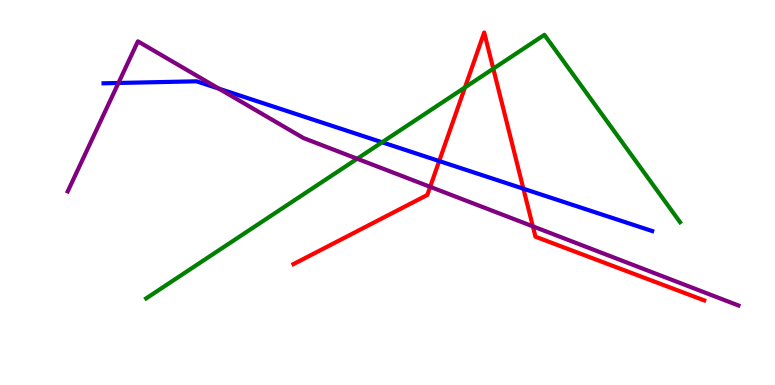[{'lines': ['blue', 'red'], 'intersections': [{'x': 5.67, 'y': 5.82}, {'x': 6.75, 'y': 5.1}]}, {'lines': ['green', 'red'], 'intersections': [{'x': 6.0, 'y': 7.73}, {'x': 6.36, 'y': 8.22}]}, {'lines': ['purple', 'red'], 'intersections': [{'x': 5.55, 'y': 5.15}, {'x': 6.88, 'y': 4.12}]}, {'lines': ['blue', 'green'], 'intersections': [{'x': 4.93, 'y': 6.3}]}, {'lines': ['blue', 'purple'], 'intersections': [{'x': 1.53, 'y': 7.84}, {'x': 2.82, 'y': 7.7}]}, {'lines': ['green', 'purple'], 'intersections': [{'x': 4.61, 'y': 5.88}]}]